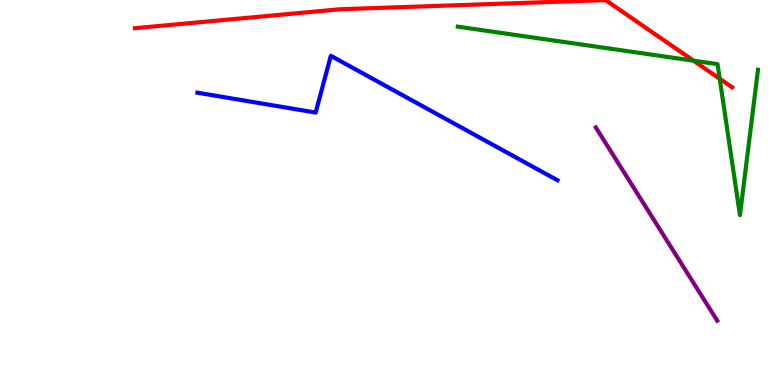[{'lines': ['blue', 'red'], 'intersections': []}, {'lines': ['green', 'red'], 'intersections': [{'x': 8.95, 'y': 8.42}, {'x': 9.29, 'y': 7.95}]}, {'lines': ['purple', 'red'], 'intersections': []}, {'lines': ['blue', 'green'], 'intersections': []}, {'lines': ['blue', 'purple'], 'intersections': []}, {'lines': ['green', 'purple'], 'intersections': []}]